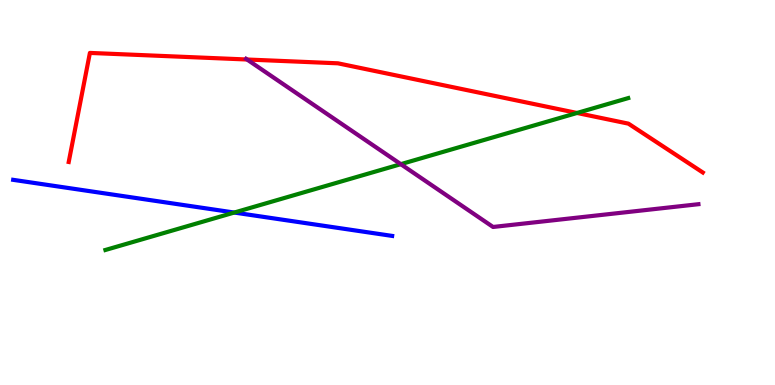[{'lines': ['blue', 'red'], 'intersections': []}, {'lines': ['green', 'red'], 'intersections': [{'x': 7.45, 'y': 7.07}]}, {'lines': ['purple', 'red'], 'intersections': [{'x': 3.19, 'y': 8.45}]}, {'lines': ['blue', 'green'], 'intersections': [{'x': 3.02, 'y': 4.48}]}, {'lines': ['blue', 'purple'], 'intersections': []}, {'lines': ['green', 'purple'], 'intersections': [{'x': 5.17, 'y': 5.74}]}]